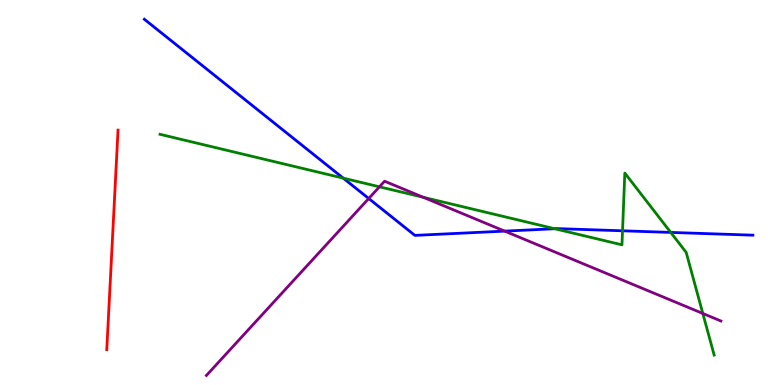[{'lines': ['blue', 'red'], 'intersections': []}, {'lines': ['green', 'red'], 'intersections': []}, {'lines': ['purple', 'red'], 'intersections': []}, {'lines': ['blue', 'green'], 'intersections': [{'x': 4.43, 'y': 5.37}, {'x': 7.16, 'y': 4.06}, {'x': 8.03, 'y': 4.01}, {'x': 8.65, 'y': 3.96}]}, {'lines': ['blue', 'purple'], 'intersections': [{'x': 4.76, 'y': 4.84}, {'x': 6.51, 'y': 4.0}]}, {'lines': ['green', 'purple'], 'intersections': [{'x': 4.9, 'y': 5.15}, {'x': 5.46, 'y': 4.88}, {'x': 9.07, 'y': 1.86}]}]